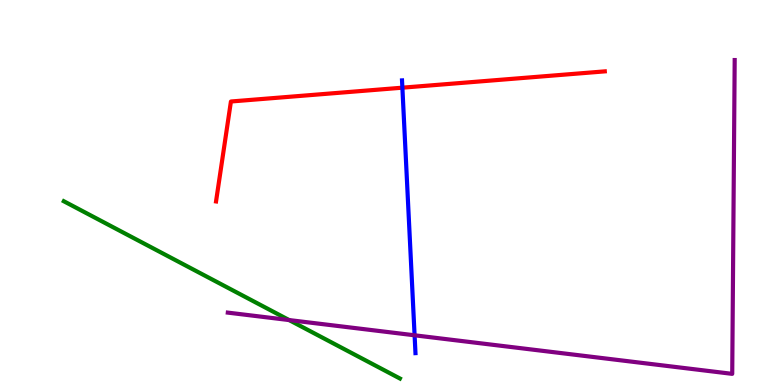[{'lines': ['blue', 'red'], 'intersections': [{'x': 5.19, 'y': 7.72}]}, {'lines': ['green', 'red'], 'intersections': []}, {'lines': ['purple', 'red'], 'intersections': []}, {'lines': ['blue', 'green'], 'intersections': []}, {'lines': ['blue', 'purple'], 'intersections': [{'x': 5.35, 'y': 1.29}]}, {'lines': ['green', 'purple'], 'intersections': [{'x': 3.73, 'y': 1.69}]}]